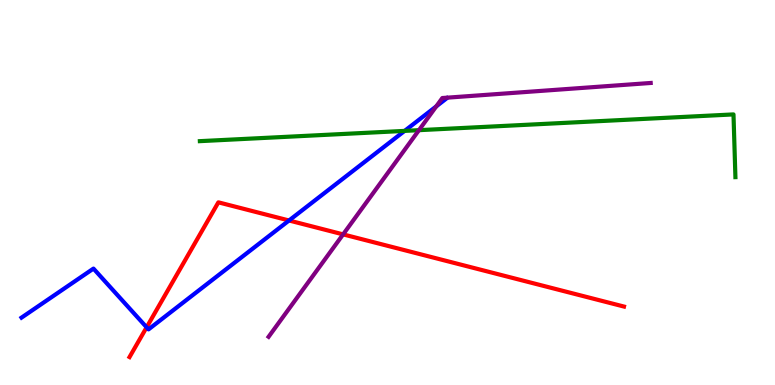[{'lines': ['blue', 'red'], 'intersections': [{'x': 1.89, 'y': 1.5}, {'x': 3.73, 'y': 4.27}]}, {'lines': ['green', 'red'], 'intersections': []}, {'lines': ['purple', 'red'], 'intersections': [{'x': 4.43, 'y': 3.91}]}, {'lines': ['blue', 'green'], 'intersections': [{'x': 5.22, 'y': 6.6}]}, {'lines': ['blue', 'purple'], 'intersections': [{'x': 5.63, 'y': 7.24}]}, {'lines': ['green', 'purple'], 'intersections': [{'x': 5.41, 'y': 6.62}]}]